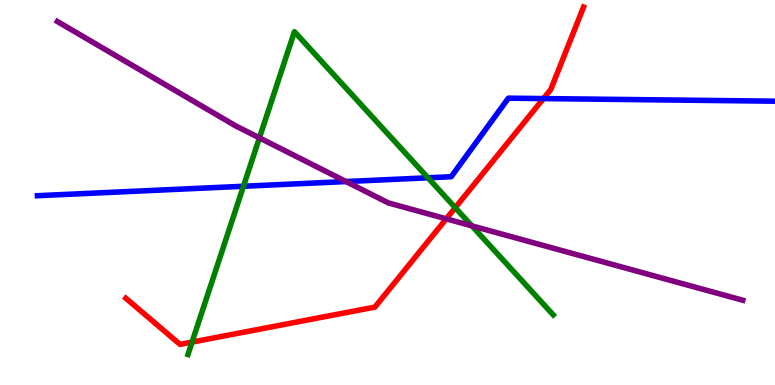[{'lines': ['blue', 'red'], 'intersections': [{'x': 7.01, 'y': 7.44}]}, {'lines': ['green', 'red'], 'intersections': [{'x': 2.48, 'y': 1.11}, {'x': 5.87, 'y': 4.61}]}, {'lines': ['purple', 'red'], 'intersections': [{'x': 5.76, 'y': 4.32}]}, {'lines': ['blue', 'green'], 'intersections': [{'x': 3.14, 'y': 5.16}, {'x': 5.52, 'y': 5.38}]}, {'lines': ['blue', 'purple'], 'intersections': [{'x': 4.46, 'y': 5.28}]}, {'lines': ['green', 'purple'], 'intersections': [{'x': 3.35, 'y': 6.42}, {'x': 6.09, 'y': 4.13}]}]